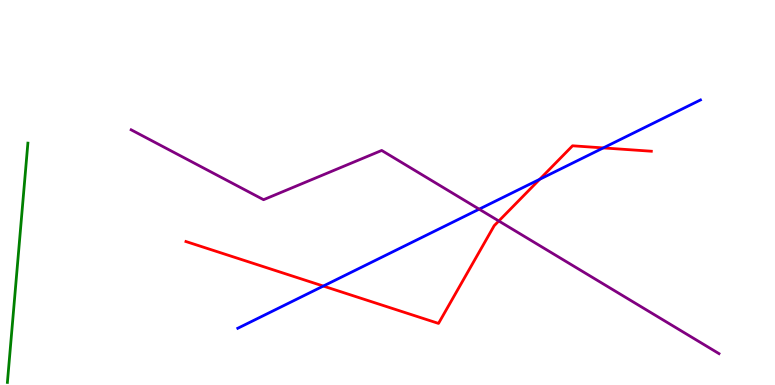[{'lines': ['blue', 'red'], 'intersections': [{'x': 4.17, 'y': 2.57}, {'x': 6.96, 'y': 5.34}, {'x': 7.78, 'y': 6.16}]}, {'lines': ['green', 'red'], 'intersections': []}, {'lines': ['purple', 'red'], 'intersections': [{'x': 6.44, 'y': 4.26}]}, {'lines': ['blue', 'green'], 'intersections': []}, {'lines': ['blue', 'purple'], 'intersections': [{'x': 6.18, 'y': 4.57}]}, {'lines': ['green', 'purple'], 'intersections': []}]